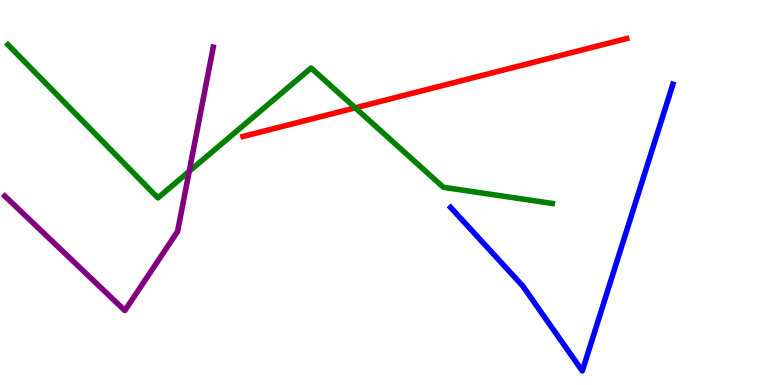[{'lines': ['blue', 'red'], 'intersections': []}, {'lines': ['green', 'red'], 'intersections': [{'x': 4.58, 'y': 7.2}]}, {'lines': ['purple', 'red'], 'intersections': []}, {'lines': ['blue', 'green'], 'intersections': []}, {'lines': ['blue', 'purple'], 'intersections': []}, {'lines': ['green', 'purple'], 'intersections': [{'x': 2.44, 'y': 5.55}]}]